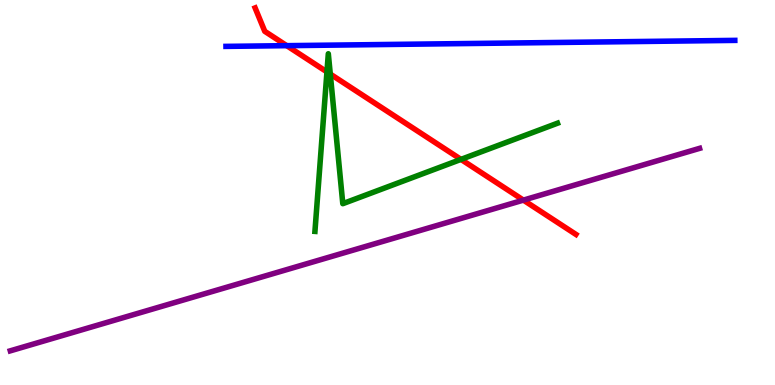[{'lines': ['blue', 'red'], 'intersections': [{'x': 3.7, 'y': 8.81}]}, {'lines': ['green', 'red'], 'intersections': [{'x': 4.22, 'y': 8.13}, {'x': 4.26, 'y': 8.08}, {'x': 5.95, 'y': 5.86}]}, {'lines': ['purple', 'red'], 'intersections': [{'x': 6.75, 'y': 4.8}]}, {'lines': ['blue', 'green'], 'intersections': []}, {'lines': ['blue', 'purple'], 'intersections': []}, {'lines': ['green', 'purple'], 'intersections': []}]